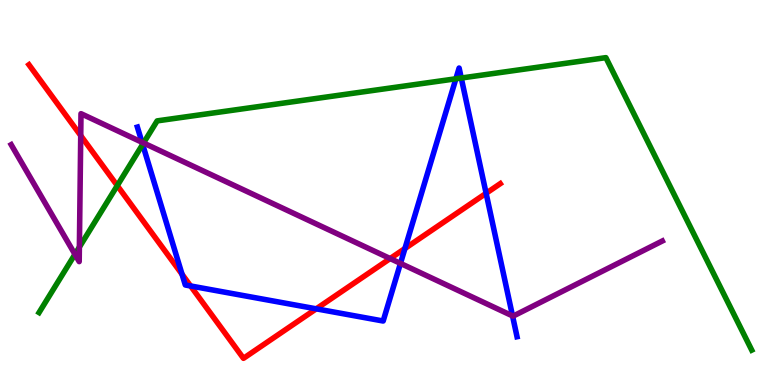[{'lines': ['blue', 'red'], 'intersections': [{'x': 2.35, 'y': 2.88}, {'x': 2.46, 'y': 2.57}, {'x': 4.08, 'y': 1.98}, {'x': 5.23, 'y': 3.55}, {'x': 6.27, 'y': 4.98}]}, {'lines': ['green', 'red'], 'intersections': [{'x': 1.51, 'y': 5.18}]}, {'lines': ['purple', 'red'], 'intersections': [{'x': 1.04, 'y': 6.48}, {'x': 5.03, 'y': 3.28}]}, {'lines': ['blue', 'green'], 'intersections': [{'x': 1.84, 'y': 6.25}, {'x': 5.88, 'y': 7.95}, {'x': 5.95, 'y': 7.97}]}, {'lines': ['blue', 'purple'], 'intersections': [{'x': 1.83, 'y': 6.31}, {'x': 5.17, 'y': 3.16}, {'x': 6.61, 'y': 1.79}]}, {'lines': ['green', 'purple'], 'intersections': [{'x': 0.967, 'y': 3.39}, {'x': 1.02, 'y': 3.58}, {'x': 1.85, 'y': 6.29}]}]